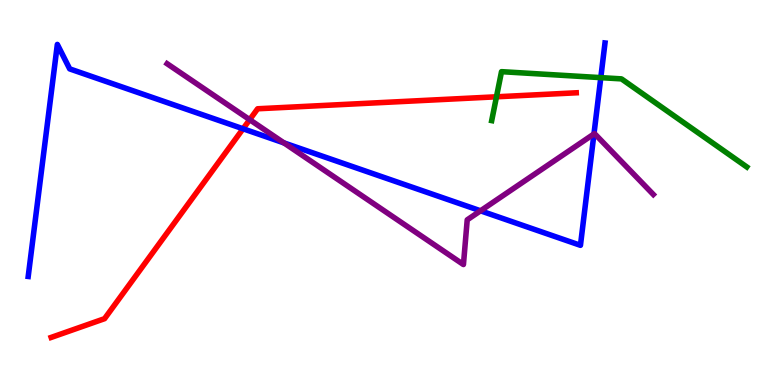[{'lines': ['blue', 'red'], 'intersections': [{'x': 3.14, 'y': 6.66}]}, {'lines': ['green', 'red'], 'intersections': [{'x': 6.41, 'y': 7.49}]}, {'lines': ['purple', 'red'], 'intersections': [{'x': 3.22, 'y': 6.89}]}, {'lines': ['blue', 'green'], 'intersections': [{'x': 7.75, 'y': 7.98}]}, {'lines': ['blue', 'purple'], 'intersections': [{'x': 3.66, 'y': 6.29}, {'x': 6.2, 'y': 4.52}, {'x': 7.66, 'y': 6.52}]}, {'lines': ['green', 'purple'], 'intersections': []}]